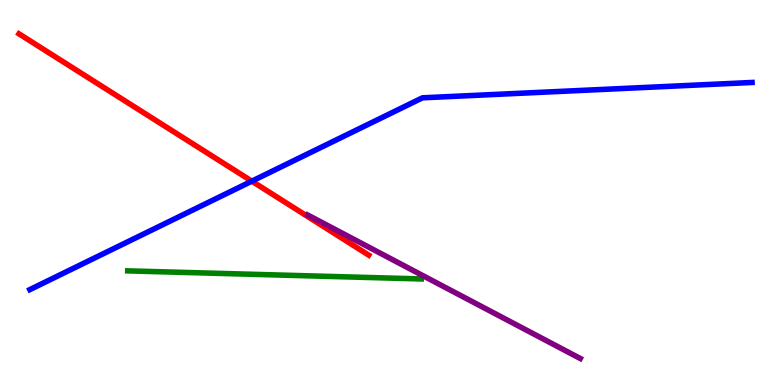[{'lines': ['blue', 'red'], 'intersections': [{'x': 3.25, 'y': 5.29}]}, {'lines': ['green', 'red'], 'intersections': []}, {'lines': ['purple', 'red'], 'intersections': []}, {'lines': ['blue', 'green'], 'intersections': []}, {'lines': ['blue', 'purple'], 'intersections': []}, {'lines': ['green', 'purple'], 'intersections': []}]